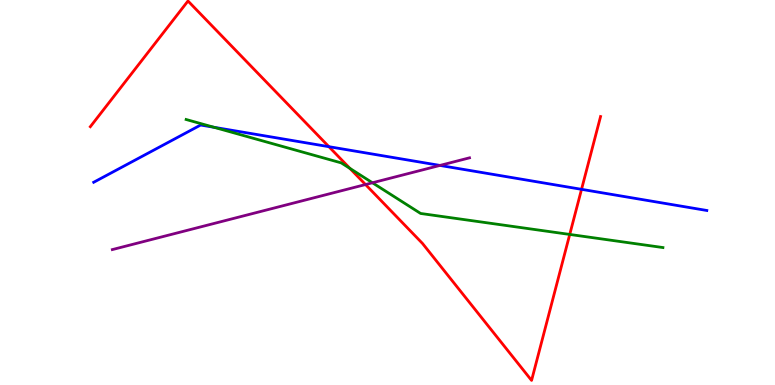[{'lines': ['blue', 'red'], 'intersections': [{'x': 4.24, 'y': 6.19}, {'x': 7.5, 'y': 5.08}]}, {'lines': ['green', 'red'], 'intersections': [{'x': 4.51, 'y': 5.63}, {'x': 7.35, 'y': 3.91}]}, {'lines': ['purple', 'red'], 'intersections': [{'x': 4.72, 'y': 5.21}]}, {'lines': ['blue', 'green'], 'intersections': [{'x': 2.76, 'y': 6.69}]}, {'lines': ['blue', 'purple'], 'intersections': [{'x': 5.68, 'y': 5.7}]}, {'lines': ['green', 'purple'], 'intersections': [{'x': 4.81, 'y': 5.25}]}]